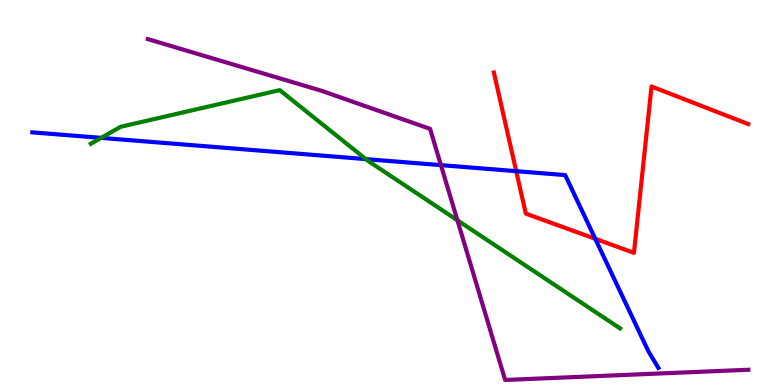[{'lines': ['blue', 'red'], 'intersections': [{'x': 6.66, 'y': 5.55}, {'x': 7.68, 'y': 3.8}]}, {'lines': ['green', 'red'], 'intersections': []}, {'lines': ['purple', 'red'], 'intersections': []}, {'lines': ['blue', 'green'], 'intersections': [{'x': 1.31, 'y': 6.42}, {'x': 4.72, 'y': 5.87}]}, {'lines': ['blue', 'purple'], 'intersections': [{'x': 5.69, 'y': 5.71}]}, {'lines': ['green', 'purple'], 'intersections': [{'x': 5.9, 'y': 4.28}]}]